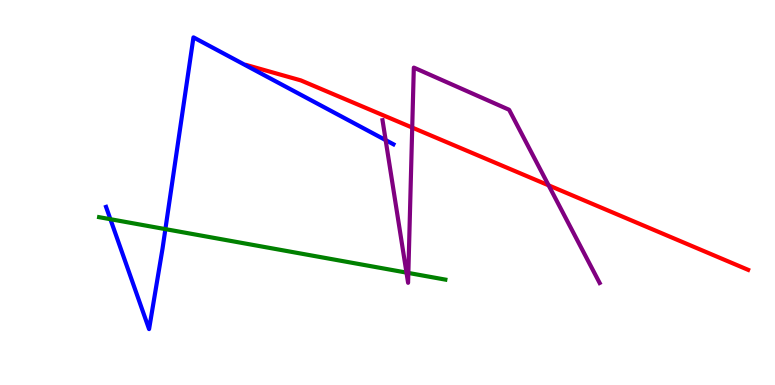[{'lines': ['blue', 'red'], 'intersections': []}, {'lines': ['green', 'red'], 'intersections': []}, {'lines': ['purple', 'red'], 'intersections': [{'x': 5.32, 'y': 6.69}, {'x': 7.08, 'y': 5.19}]}, {'lines': ['blue', 'green'], 'intersections': [{'x': 1.42, 'y': 4.31}, {'x': 2.13, 'y': 4.05}]}, {'lines': ['blue', 'purple'], 'intersections': [{'x': 4.98, 'y': 6.36}]}, {'lines': ['green', 'purple'], 'intersections': [{'x': 5.24, 'y': 2.92}, {'x': 5.27, 'y': 2.91}]}]